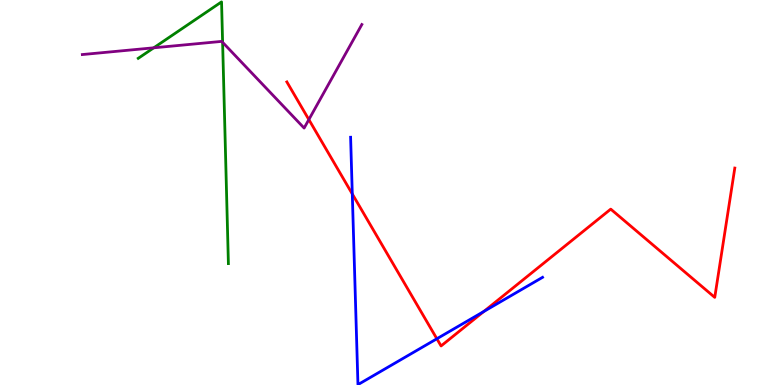[{'lines': ['blue', 'red'], 'intersections': [{'x': 4.55, 'y': 4.96}, {'x': 5.64, 'y': 1.2}, {'x': 6.24, 'y': 1.91}]}, {'lines': ['green', 'red'], 'intersections': []}, {'lines': ['purple', 'red'], 'intersections': [{'x': 3.99, 'y': 6.89}]}, {'lines': ['blue', 'green'], 'intersections': []}, {'lines': ['blue', 'purple'], 'intersections': []}, {'lines': ['green', 'purple'], 'intersections': [{'x': 1.98, 'y': 8.76}, {'x': 2.87, 'y': 8.9}]}]